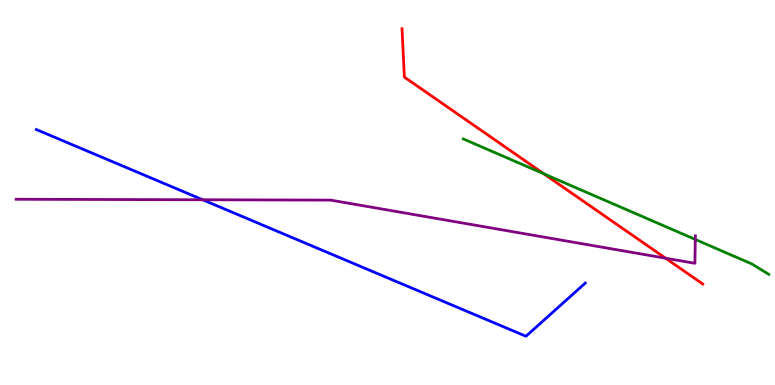[{'lines': ['blue', 'red'], 'intersections': []}, {'lines': ['green', 'red'], 'intersections': [{'x': 7.02, 'y': 5.48}]}, {'lines': ['purple', 'red'], 'intersections': [{'x': 8.59, 'y': 3.29}]}, {'lines': ['blue', 'green'], 'intersections': []}, {'lines': ['blue', 'purple'], 'intersections': [{'x': 2.62, 'y': 4.81}]}, {'lines': ['green', 'purple'], 'intersections': [{'x': 8.97, 'y': 3.78}]}]